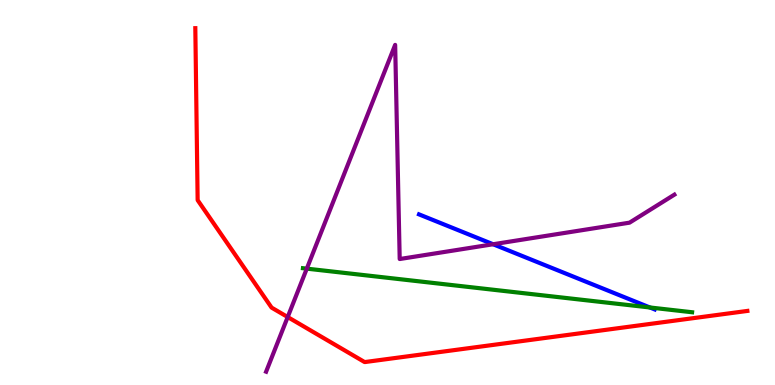[{'lines': ['blue', 'red'], 'intersections': []}, {'lines': ['green', 'red'], 'intersections': []}, {'lines': ['purple', 'red'], 'intersections': [{'x': 3.71, 'y': 1.77}]}, {'lines': ['blue', 'green'], 'intersections': [{'x': 8.39, 'y': 2.01}]}, {'lines': ['blue', 'purple'], 'intersections': [{'x': 6.36, 'y': 3.66}]}, {'lines': ['green', 'purple'], 'intersections': [{'x': 3.96, 'y': 3.02}]}]